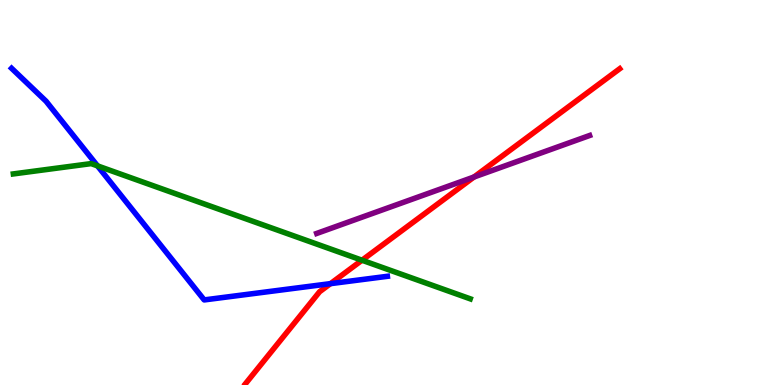[{'lines': ['blue', 'red'], 'intersections': [{'x': 4.26, 'y': 2.63}]}, {'lines': ['green', 'red'], 'intersections': [{'x': 4.67, 'y': 3.24}]}, {'lines': ['purple', 'red'], 'intersections': [{'x': 6.12, 'y': 5.4}]}, {'lines': ['blue', 'green'], 'intersections': [{'x': 1.26, 'y': 5.69}]}, {'lines': ['blue', 'purple'], 'intersections': []}, {'lines': ['green', 'purple'], 'intersections': []}]